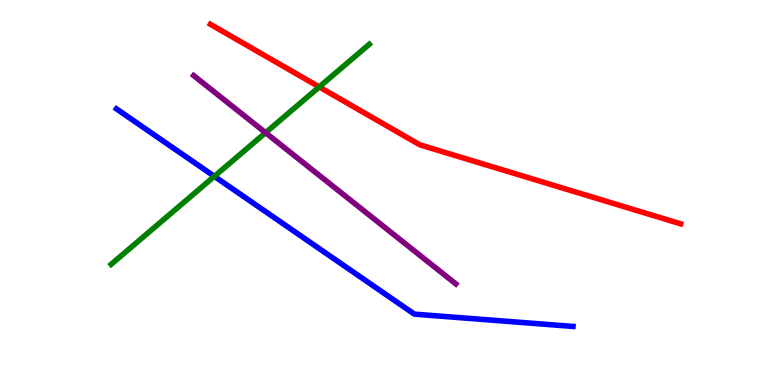[{'lines': ['blue', 'red'], 'intersections': []}, {'lines': ['green', 'red'], 'intersections': [{'x': 4.12, 'y': 7.74}]}, {'lines': ['purple', 'red'], 'intersections': []}, {'lines': ['blue', 'green'], 'intersections': [{'x': 2.77, 'y': 5.42}]}, {'lines': ['blue', 'purple'], 'intersections': []}, {'lines': ['green', 'purple'], 'intersections': [{'x': 3.43, 'y': 6.55}]}]